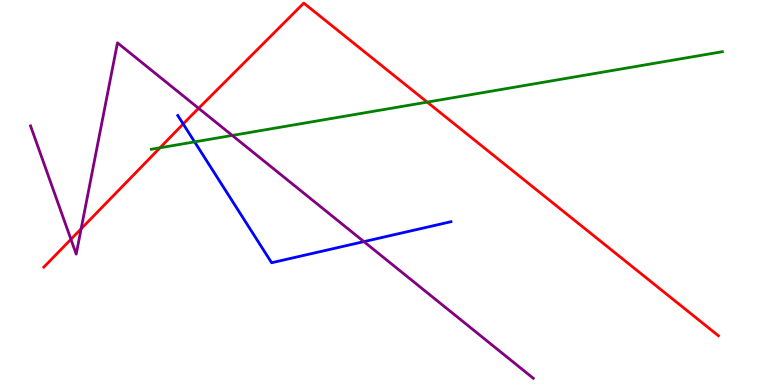[{'lines': ['blue', 'red'], 'intersections': [{'x': 2.36, 'y': 6.78}]}, {'lines': ['green', 'red'], 'intersections': [{'x': 2.06, 'y': 6.16}, {'x': 5.51, 'y': 7.35}]}, {'lines': ['purple', 'red'], 'intersections': [{'x': 0.915, 'y': 3.78}, {'x': 1.05, 'y': 4.06}, {'x': 2.56, 'y': 7.19}]}, {'lines': ['blue', 'green'], 'intersections': [{'x': 2.51, 'y': 6.31}]}, {'lines': ['blue', 'purple'], 'intersections': [{'x': 4.7, 'y': 3.72}]}, {'lines': ['green', 'purple'], 'intersections': [{'x': 3.0, 'y': 6.48}]}]